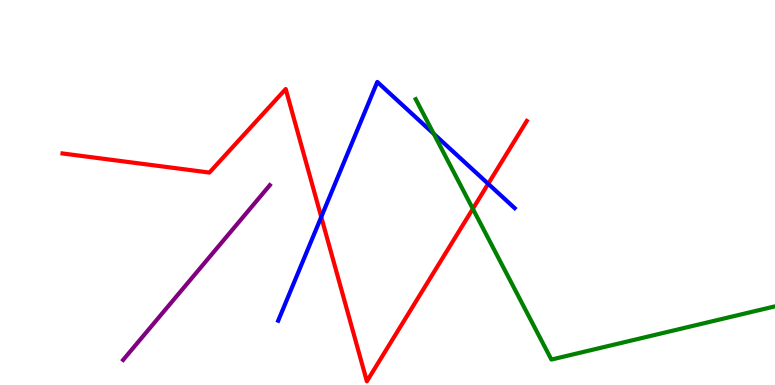[{'lines': ['blue', 'red'], 'intersections': [{'x': 4.15, 'y': 4.36}, {'x': 6.3, 'y': 5.23}]}, {'lines': ['green', 'red'], 'intersections': [{'x': 6.1, 'y': 4.58}]}, {'lines': ['purple', 'red'], 'intersections': []}, {'lines': ['blue', 'green'], 'intersections': [{'x': 5.6, 'y': 6.52}]}, {'lines': ['blue', 'purple'], 'intersections': []}, {'lines': ['green', 'purple'], 'intersections': []}]